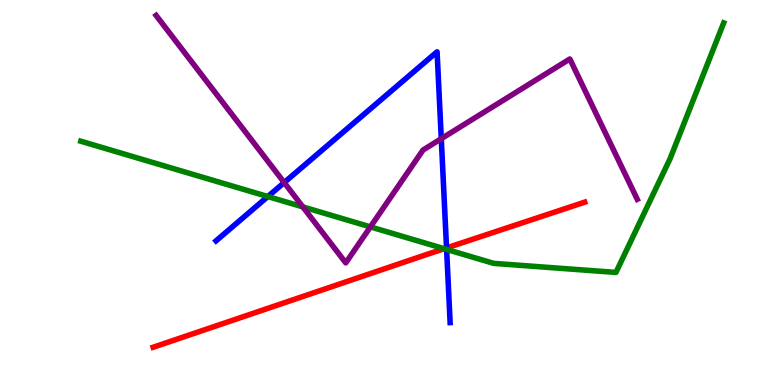[{'lines': ['blue', 'red'], 'intersections': [{'x': 5.76, 'y': 3.56}]}, {'lines': ['green', 'red'], 'intersections': [{'x': 5.73, 'y': 3.54}]}, {'lines': ['purple', 'red'], 'intersections': []}, {'lines': ['blue', 'green'], 'intersections': [{'x': 3.46, 'y': 4.89}, {'x': 5.76, 'y': 3.52}]}, {'lines': ['blue', 'purple'], 'intersections': [{'x': 3.67, 'y': 5.26}, {'x': 5.69, 'y': 6.4}]}, {'lines': ['green', 'purple'], 'intersections': [{'x': 3.91, 'y': 4.63}, {'x': 4.78, 'y': 4.11}]}]